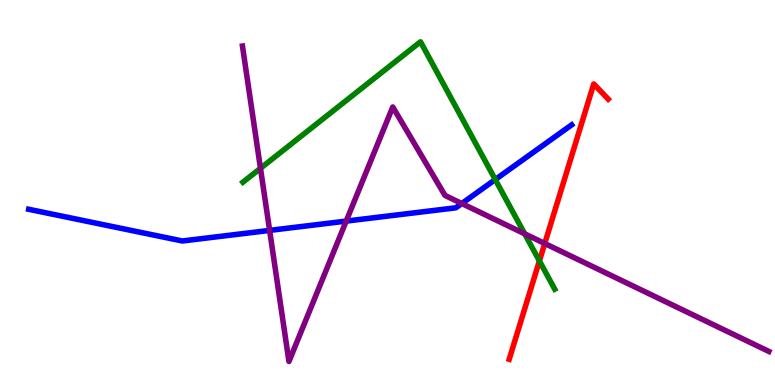[{'lines': ['blue', 'red'], 'intersections': []}, {'lines': ['green', 'red'], 'intersections': [{'x': 6.96, 'y': 3.22}]}, {'lines': ['purple', 'red'], 'intersections': [{'x': 7.03, 'y': 3.68}]}, {'lines': ['blue', 'green'], 'intersections': [{'x': 6.39, 'y': 5.34}]}, {'lines': ['blue', 'purple'], 'intersections': [{'x': 3.48, 'y': 4.02}, {'x': 4.47, 'y': 4.26}, {'x': 5.96, 'y': 4.71}]}, {'lines': ['green', 'purple'], 'intersections': [{'x': 3.36, 'y': 5.63}, {'x': 6.77, 'y': 3.93}]}]